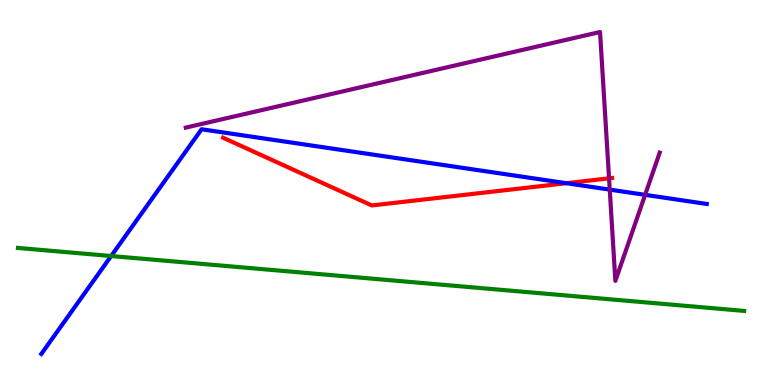[{'lines': ['blue', 'red'], 'intersections': [{'x': 7.31, 'y': 5.24}]}, {'lines': ['green', 'red'], 'intersections': []}, {'lines': ['purple', 'red'], 'intersections': [{'x': 7.86, 'y': 5.37}]}, {'lines': ['blue', 'green'], 'intersections': [{'x': 1.43, 'y': 3.35}]}, {'lines': ['blue', 'purple'], 'intersections': [{'x': 7.87, 'y': 5.07}, {'x': 8.32, 'y': 4.94}]}, {'lines': ['green', 'purple'], 'intersections': []}]